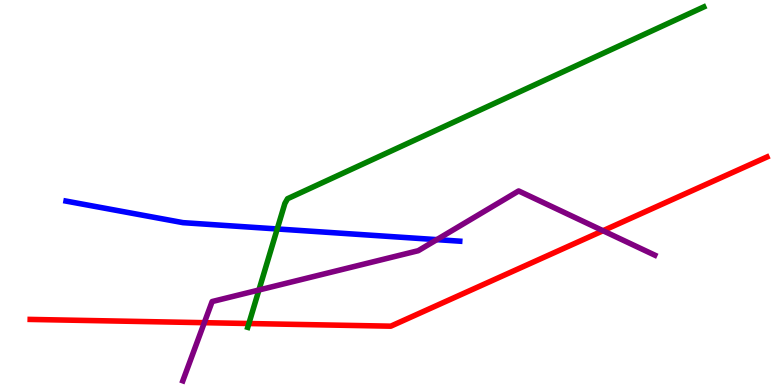[{'lines': ['blue', 'red'], 'intersections': []}, {'lines': ['green', 'red'], 'intersections': [{'x': 3.21, 'y': 1.6}]}, {'lines': ['purple', 'red'], 'intersections': [{'x': 2.64, 'y': 1.62}, {'x': 7.78, 'y': 4.01}]}, {'lines': ['blue', 'green'], 'intersections': [{'x': 3.58, 'y': 4.05}]}, {'lines': ['blue', 'purple'], 'intersections': [{'x': 5.64, 'y': 3.78}]}, {'lines': ['green', 'purple'], 'intersections': [{'x': 3.34, 'y': 2.47}]}]